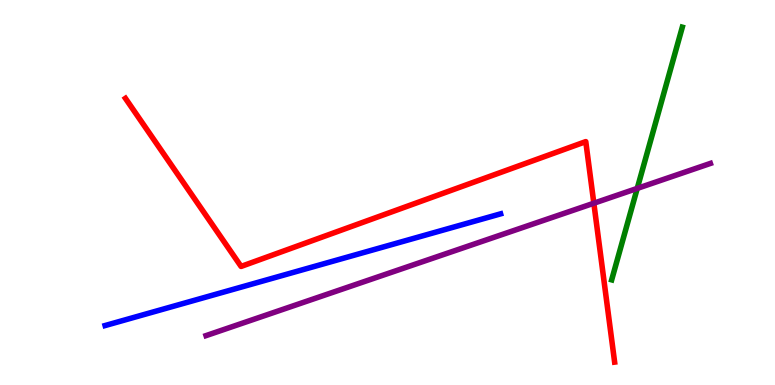[{'lines': ['blue', 'red'], 'intersections': []}, {'lines': ['green', 'red'], 'intersections': []}, {'lines': ['purple', 'red'], 'intersections': [{'x': 7.66, 'y': 4.72}]}, {'lines': ['blue', 'green'], 'intersections': []}, {'lines': ['blue', 'purple'], 'intersections': []}, {'lines': ['green', 'purple'], 'intersections': [{'x': 8.22, 'y': 5.11}]}]